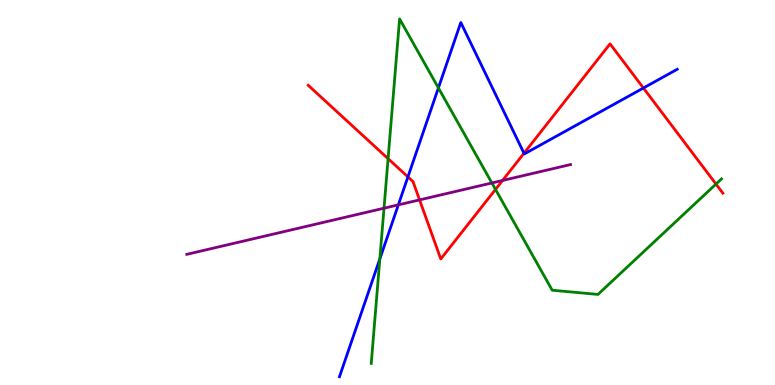[{'lines': ['blue', 'red'], 'intersections': [{'x': 5.26, 'y': 5.41}, {'x': 6.76, 'y': 6.02}, {'x': 8.3, 'y': 7.71}]}, {'lines': ['green', 'red'], 'intersections': [{'x': 5.01, 'y': 5.88}, {'x': 6.39, 'y': 5.08}, {'x': 9.24, 'y': 5.22}]}, {'lines': ['purple', 'red'], 'intersections': [{'x': 5.41, 'y': 4.81}, {'x': 6.48, 'y': 5.31}]}, {'lines': ['blue', 'green'], 'intersections': [{'x': 4.9, 'y': 3.28}, {'x': 5.66, 'y': 7.72}]}, {'lines': ['blue', 'purple'], 'intersections': [{'x': 5.14, 'y': 4.68}]}, {'lines': ['green', 'purple'], 'intersections': [{'x': 4.95, 'y': 4.59}, {'x': 6.35, 'y': 5.25}]}]